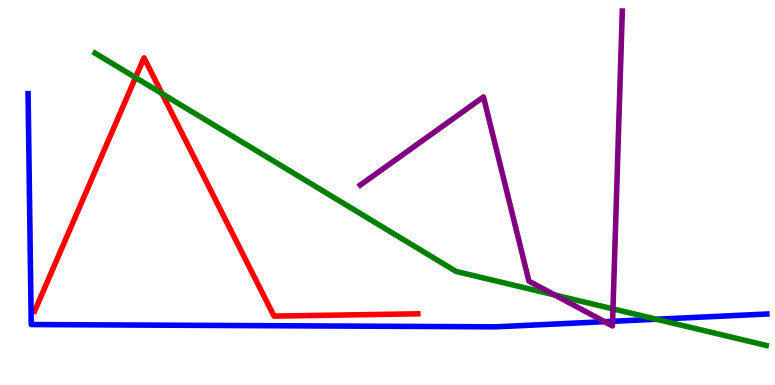[{'lines': ['blue', 'red'], 'intersections': []}, {'lines': ['green', 'red'], 'intersections': [{'x': 1.75, 'y': 7.99}, {'x': 2.09, 'y': 7.57}]}, {'lines': ['purple', 'red'], 'intersections': []}, {'lines': ['blue', 'green'], 'intersections': [{'x': 8.47, 'y': 1.71}]}, {'lines': ['blue', 'purple'], 'intersections': [{'x': 7.8, 'y': 1.64}, {'x': 7.9, 'y': 1.65}]}, {'lines': ['green', 'purple'], 'intersections': [{'x': 7.16, 'y': 2.34}, {'x': 7.91, 'y': 1.98}]}]